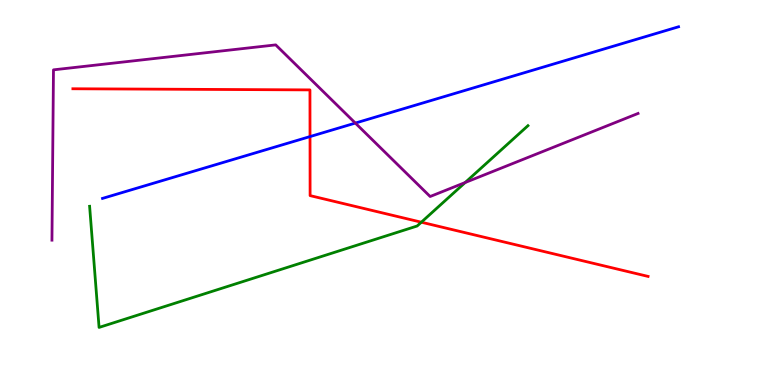[{'lines': ['blue', 'red'], 'intersections': [{'x': 4.0, 'y': 6.45}]}, {'lines': ['green', 'red'], 'intersections': [{'x': 5.44, 'y': 4.23}]}, {'lines': ['purple', 'red'], 'intersections': []}, {'lines': ['blue', 'green'], 'intersections': []}, {'lines': ['blue', 'purple'], 'intersections': [{'x': 4.59, 'y': 6.8}]}, {'lines': ['green', 'purple'], 'intersections': [{'x': 6.0, 'y': 5.26}]}]